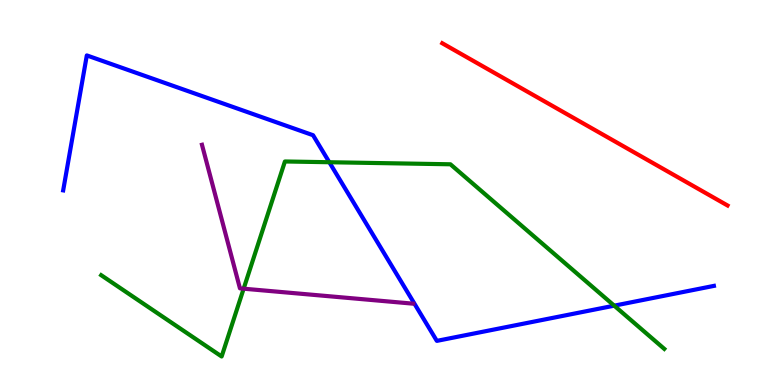[{'lines': ['blue', 'red'], 'intersections': []}, {'lines': ['green', 'red'], 'intersections': []}, {'lines': ['purple', 'red'], 'intersections': []}, {'lines': ['blue', 'green'], 'intersections': [{'x': 4.25, 'y': 5.79}, {'x': 7.93, 'y': 2.06}]}, {'lines': ['blue', 'purple'], 'intersections': []}, {'lines': ['green', 'purple'], 'intersections': [{'x': 3.14, 'y': 2.5}]}]